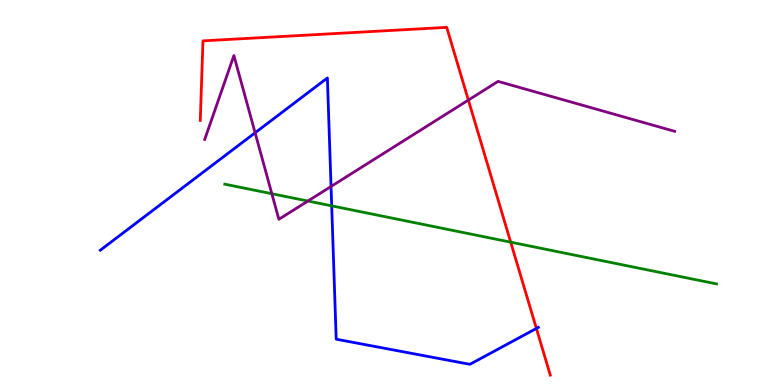[{'lines': ['blue', 'red'], 'intersections': [{'x': 6.92, 'y': 1.47}]}, {'lines': ['green', 'red'], 'intersections': [{'x': 6.59, 'y': 3.71}]}, {'lines': ['purple', 'red'], 'intersections': [{'x': 6.04, 'y': 7.4}]}, {'lines': ['blue', 'green'], 'intersections': [{'x': 4.28, 'y': 4.65}]}, {'lines': ['blue', 'purple'], 'intersections': [{'x': 3.29, 'y': 6.55}, {'x': 4.27, 'y': 5.16}]}, {'lines': ['green', 'purple'], 'intersections': [{'x': 3.51, 'y': 4.97}, {'x': 3.97, 'y': 4.78}]}]